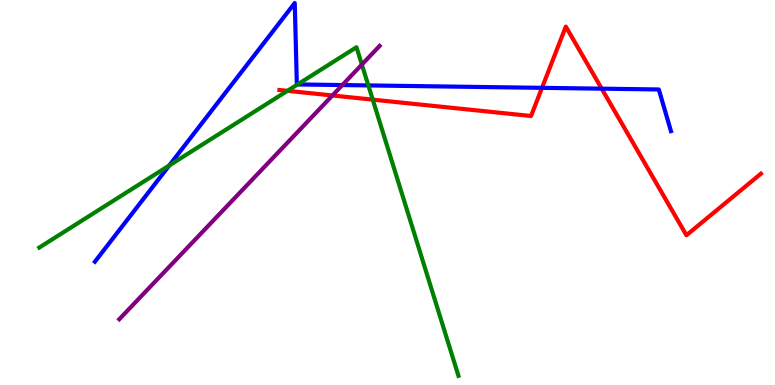[{'lines': ['blue', 'red'], 'intersections': [{'x': 6.99, 'y': 7.72}, {'x': 7.76, 'y': 7.7}]}, {'lines': ['green', 'red'], 'intersections': [{'x': 3.71, 'y': 7.64}, {'x': 4.81, 'y': 7.41}]}, {'lines': ['purple', 'red'], 'intersections': [{'x': 4.29, 'y': 7.52}]}, {'lines': ['blue', 'green'], 'intersections': [{'x': 2.18, 'y': 5.7}, {'x': 3.84, 'y': 7.81}, {'x': 4.75, 'y': 7.78}]}, {'lines': ['blue', 'purple'], 'intersections': [{'x': 4.42, 'y': 7.79}]}, {'lines': ['green', 'purple'], 'intersections': [{'x': 4.67, 'y': 8.32}]}]